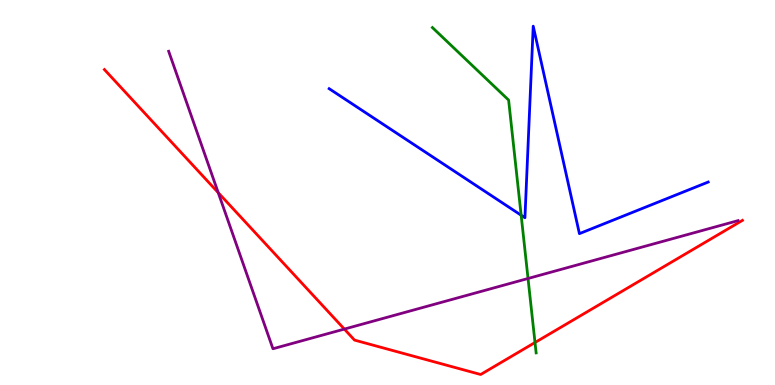[{'lines': ['blue', 'red'], 'intersections': []}, {'lines': ['green', 'red'], 'intersections': [{'x': 6.9, 'y': 1.1}]}, {'lines': ['purple', 'red'], 'intersections': [{'x': 2.82, 'y': 5.0}, {'x': 4.44, 'y': 1.45}]}, {'lines': ['blue', 'green'], 'intersections': [{'x': 6.72, 'y': 4.41}]}, {'lines': ['blue', 'purple'], 'intersections': []}, {'lines': ['green', 'purple'], 'intersections': [{'x': 6.81, 'y': 2.77}]}]